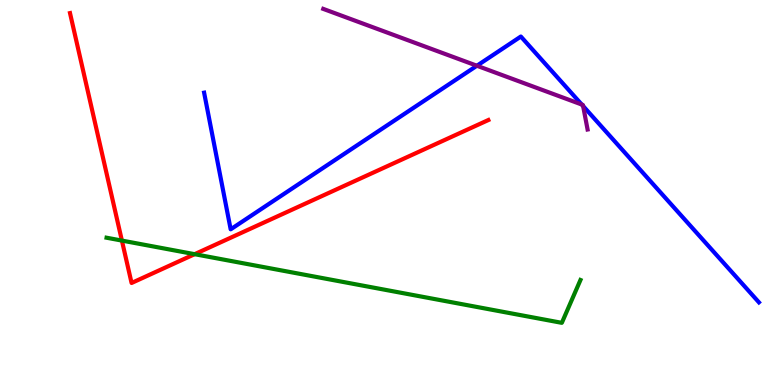[{'lines': ['blue', 'red'], 'intersections': []}, {'lines': ['green', 'red'], 'intersections': [{'x': 1.57, 'y': 3.75}, {'x': 2.51, 'y': 3.4}]}, {'lines': ['purple', 'red'], 'intersections': []}, {'lines': ['blue', 'green'], 'intersections': []}, {'lines': ['blue', 'purple'], 'intersections': [{'x': 6.15, 'y': 8.29}, {'x': 7.51, 'y': 7.28}, {'x': 7.52, 'y': 7.25}]}, {'lines': ['green', 'purple'], 'intersections': []}]